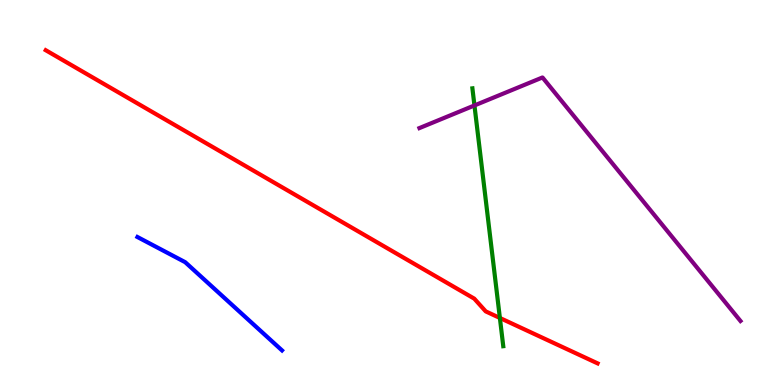[{'lines': ['blue', 'red'], 'intersections': []}, {'lines': ['green', 'red'], 'intersections': [{'x': 6.45, 'y': 1.74}]}, {'lines': ['purple', 'red'], 'intersections': []}, {'lines': ['blue', 'green'], 'intersections': []}, {'lines': ['blue', 'purple'], 'intersections': []}, {'lines': ['green', 'purple'], 'intersections': [{'x': 6.12, 'y': 7.26}]}]